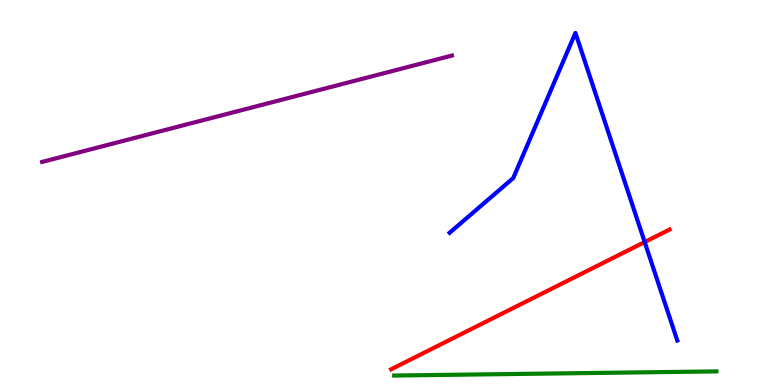[{'lines': ['blue', 'red'], 'intersections': [{'x': 8.32, 'y': 3.71}]}, {'lines': ['green', 'red'], 'intersections': []}, {'lines': ['purple', 'red'], 'intersections': []}, {'lines': ['blue', 'green'], 'intersections': []}, {'lines': ['blue', 'purple'], 'intersections': []}, {'lines': ['green', 'purple'], 'intersections': []}]